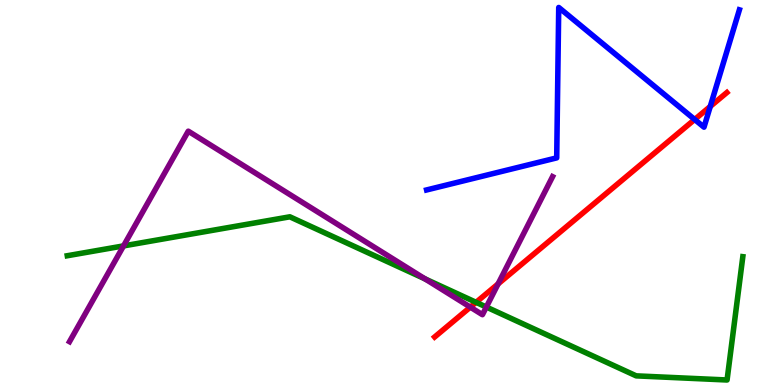[{'lines': ['blue', 'red'], 'intersections': [{'x': 8.96, 'y': 6.9}, {'x': 9.16, 'y': 7.23}]}, {'lines': ['green', 'red'], 'intersections': [{'x': 6.14, 'y': 2.15}]}, {'lines': ['purple', 'red'], 'intersections': [{'x': 6.07, 'y': 2.02}, {'x': 6.43, 'y': 2.63}]}, {'lines': ['blue', 'green'], 'intersections': []}, {'lines': ['blue', 'purple'], 'intersections': []}, {'lines': ['green', 'purple'], 'intersections': [{'x': 1.59, 'y': 3.61}, {'x': 5.48, 'y': 2.76}, {'x': 6.28, 'y': 2.02}]}]